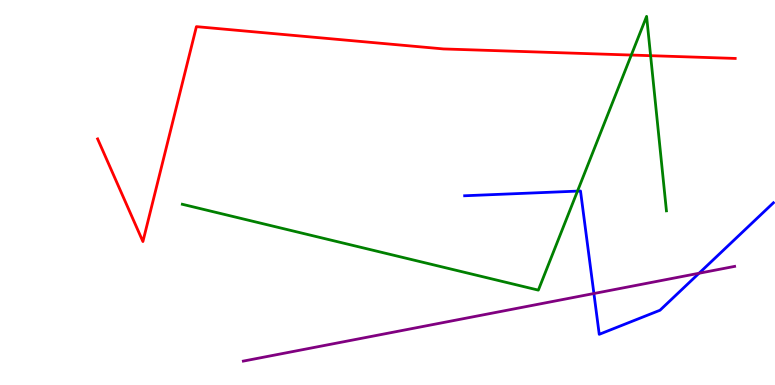[{'lines': ['blue', 'red'], 'intersections': []}, {'lines': ['green', 'red'], 'intersections': [{'x': 8.15, 'y': 8.57}, {'x': 8.39, 'y': 8.55}]}, {'lines': ['purple', 'red'], 'intersections': []}, {'lines': ['blue', 'green'], 'intersections': [{'x': 7.45, 'y': 5.04}]}, {'lines': ['blue', 'purple'], 'intersections': [{'x': 7.66, 'y': 2.38}, {'x': 9.02, 'y': 2.9}]}, {'lines': ['green', 'purple'], 'intersections': []}]